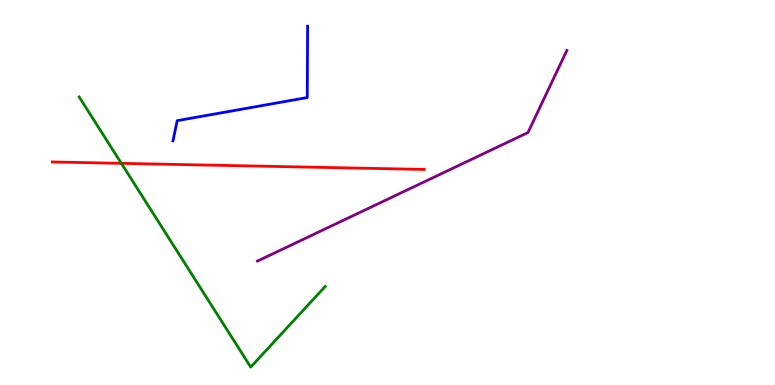[{'lines': ['blue', 'red'], 'intersections': []}, {'lines': ['green', 'red'], 'intersections': [{'x': 1.57, 'y': 5.76}]}, {'lines': ['purple', 'red'], 'intersections': []}, {'lines': ['blue', 'green'], 'intersections': []}, {'lines': ['blue', 'purple'], 'intersections': []}, {'lines': ['green', 'purple'], 'intersections': []}]